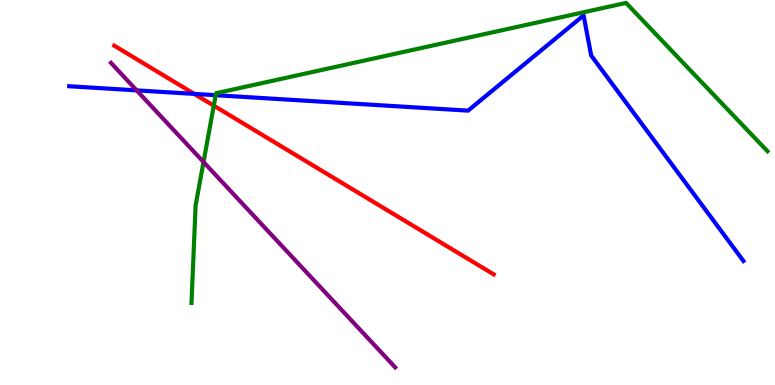[{'lines': ['blue', 'red'], 'intersections': [{'x': 2.51, 'y': 7.56}]}, {'lines': ['green', 'red'], 'intersections': [{'x': 2.76, 'y': 7.26}]}, {'lines': ['purple', 'red'], 'intersections': []}, {'lines': ['blue', 'green'], 'intersections': [{'x': 2.78, 'y': 7.53}]}, {'lines': ['blue', 'purple'], 'intersections': [{'x': 1.76, 'y': 7.65}]}, {'lines': ['green', 'purple'], 'intersections': [{'x': 2.63, 'y': 5.79}]}]